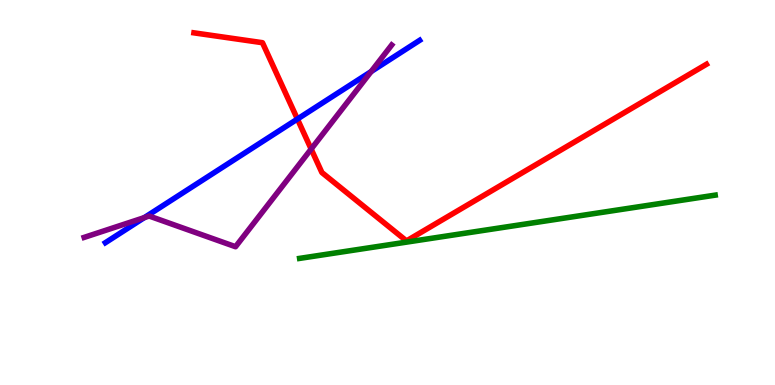[{'lines': ['blue', 'red'], 'intersections': [{'x': 3.84, 'y': 6.91}]}, {'lines': ['green', 'red'], 'intersections': []}, {'lines': ['purple', 'red'], 'intersections': [{'x': 4.01, 'y': 6.13}]}, {'lines': ['blue', 'green'], 'intersections': []}, {'lines': ['blue', 'purple'], 'intersections': [{'x': 1.86, 'y': 4.35}, {'x': 4.79, 'y': 8.14}]}, {'lines': ['green', 'purple'], 'intersections': []}]